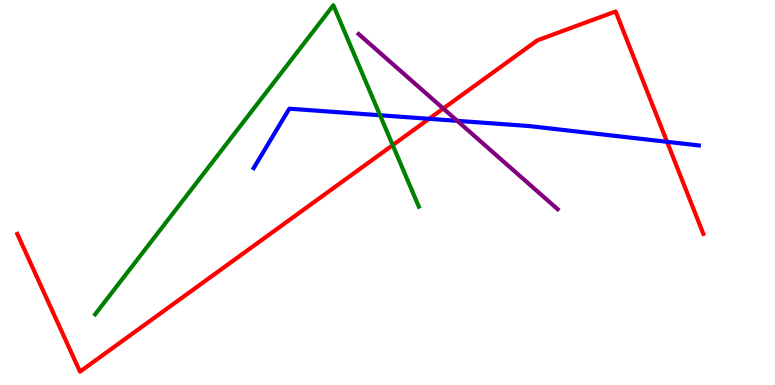[{'lines': ['blue', 'red'], 'intersections': [{'x': 5.54, 'y': 6.91}, {'x': 8.61, 'y': 6.32}]}, {'lines': ['green', 'red'], 'intersections': [{'x': 5.07, 'y': 6.23}]}, {'lines': ['purple', 'red'], 'intersections': [{'x': 5.72, 'y': 7.18}]}, {'lines': ['blue', 'green'], 'intersections': [{'x': 4.9, 'y': 7.01}]}, {'lines': ['blue', 'purple'], 'intersections': [{'x': 5.9, 'y': 6.86}]}, {'lines': ['green', 'purple'], 'intersections': []}]